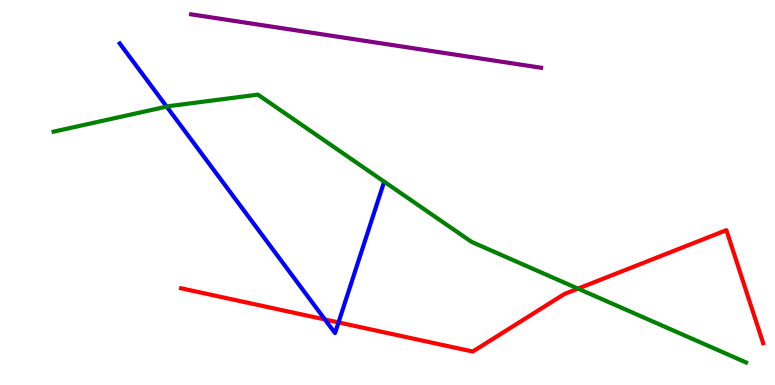[{'lines': ['blue', 'red'], 'intersections': [{'x': 4.19, 'y': 1.7}, {'x': 4.37, 'y': 1.63}]}, {'lines': ['green', 'red'], 'intersections': [{'x': 7.46, 'y': 2.5}]}, {'lines': ['purple', 'red'], 'intersections': []}, {'lines': ['blue', 'green'], 'intersections': [{'x': 2.15, 'y': 7.23}]}, {'lines': ['blue', 'purple'], 'intersections': []}, {'lines': ['green', 'purple'], 'intersections': []}]